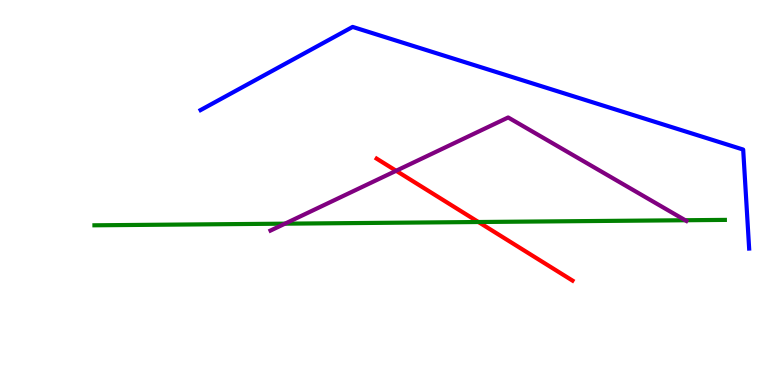[{'lines': ['blue', 'red'], 'intersections': []}, {'lines': ['green', 'red'], 'intersections': [{'x': 6.17, 'y': 4.23}]}, {'lines': ['purple', 'red'], 'intersections': [{'x': 5.11, 'y': 5.56}]}, {'lines': ['blue', 'green'], 'intersections': []}, {'lines': ['blue', 'purple'], 'intersections': []}, {'lines': ['green', 'purple'], 'intersections': [{'x': 3.68, 'y': 4.19}, {'x': 8.84, 'y': 4.28}]}]